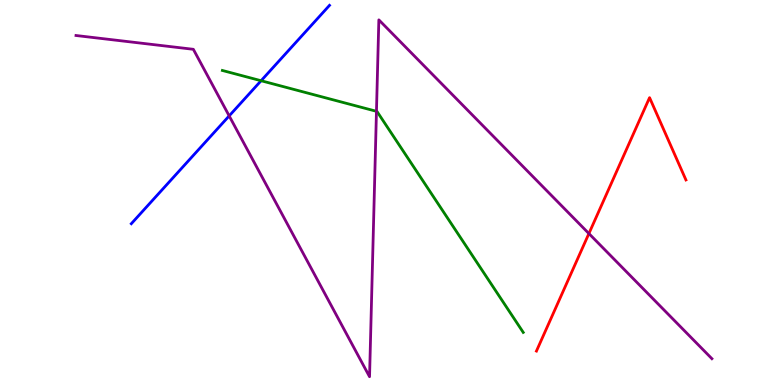[{'lines': ['blue', 'red'], 'intersections': []}, {'lines': ['green', 'red'], 'intersections': []}, {'lines': ['purple', 'red'], 'intersections': [{'x': 7.6, 'y': 3.93}]}, {'lines': ['blue', 'green'], 'intersections': [{'x': 3.37, 'y': 7.9}]}, {'lines': ['blue', 'purple'], 'intersections': [{'x': 2.96, 'y': 6.99}]}, {'lines': ['green', 'purple'], 'intersections': [{'x': 4.86, 'y': 7.11}]}]